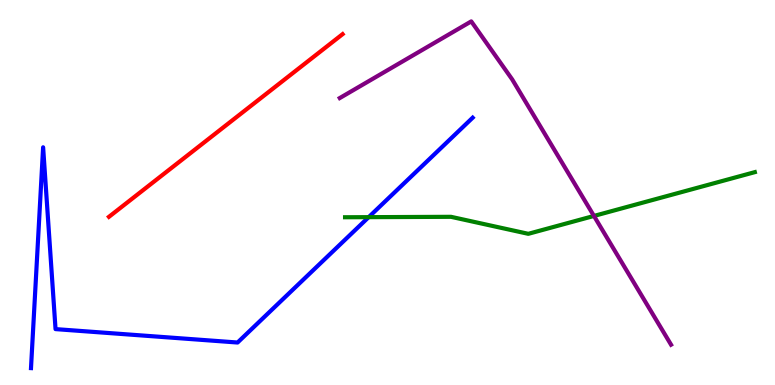[{'lines': ['blue', 'red'], 'intersections': []}, {'lines': ['green', 'red'], 'intersections': []}, {'lines': ['purple', 'red'], 'intersections': []}, {'lines': ['blue', 'green'], 'intersections': [{'x': 4.76, 'y': 4.36}]}, {'lines': ['blue', 'purple'], 'intersections': []}, {'lines': ['green', 'purple'], 'intersections': [{'x': 7.66, 'y': 4.39}]}]